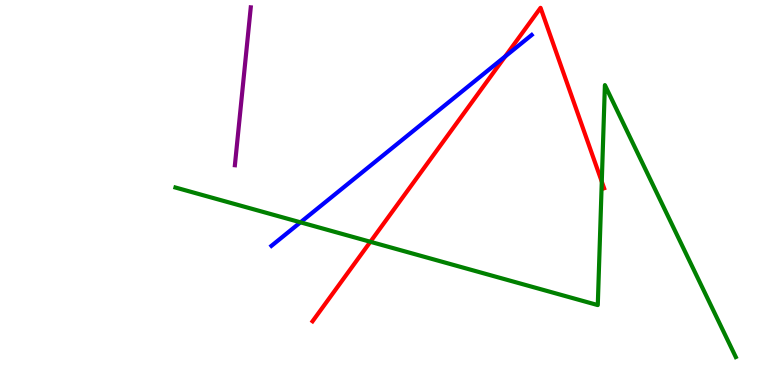[{'lines': ['blue', 'red'], 'intersections': [{'x': 6.52, 'y': 8.53}]}, {'lines': ['green', 'red'], 'intersections': [{'x': 4.78, 'y': 3.72}, {'x': 7.76, 'y': 5.28}]}, {'lines': ['purple', 'red'], 'intersections': []}, {'lines': ['blue', 'green'], 'intersections': [{'x': 3.88, 'y': 4.23}]}, {'lines': ['blue', 'purple'], 'intersections': []}, {'lines': ['green', 'purple'], 'intersections': []}]